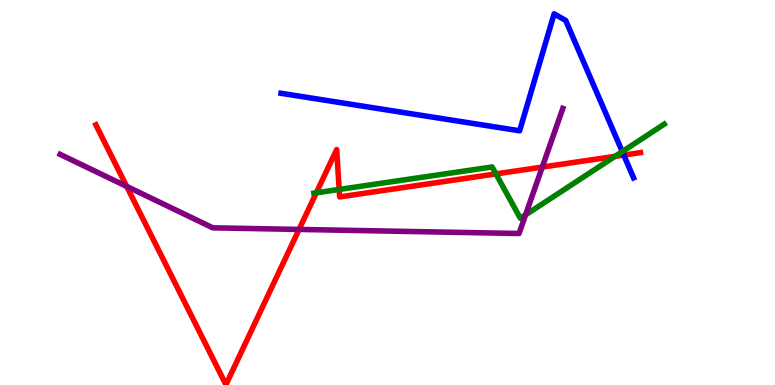[{'lines': ['blue', 'red'], 'intersections': [{'x': 8.05, 'y': 5.97}]}, {'lines': ['green', 'red'], 'intersections': [{'x': 4.08, 'y': 4.99}, {'x': 4.38, 'y': 5.08}, {'x': 6.4, 'y': 5.48}, {'x': 7.94, 'y': 5.94}]}, {'lines': ['purple', 'red'], 'intersections': [{'x': 1.63, 'y': 5.16}, {'x': 3.86, 'y': 4.04}, {'x': 7.0, 'y': 5.66}]}, {'lines': ['blue', 'green'], 'intersections': [{'x': 8.03, 'y': 6.06}]}, {'lines': ['blue', 'purple'], 'intersections': []}, {'lines': ['green', 'purple'], 'intersections': [{'x': 6.78, 'y': 4.42}]}]